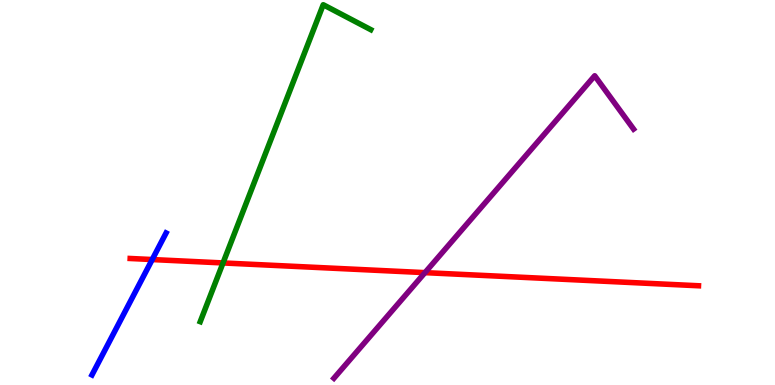[{'lines': ['blue', 'red'], 'intersections': [{'x': 1.96, 'y': 3.26}]}, {'lines': ['green', 'red'], 'intersections': [{'x': 2.88, 'y': 3.17}]}, {'lines': ['purple', 'red'], 'intersections': [{'x': 5.48, 'y': 2.92}]}, {'lines': ['blue', 'green'], 'intersections': []}, {'lines': ['blue', 'purple'], 'intersections': []}, {'lines': ['green', 'purple'], 'intersections': []}]